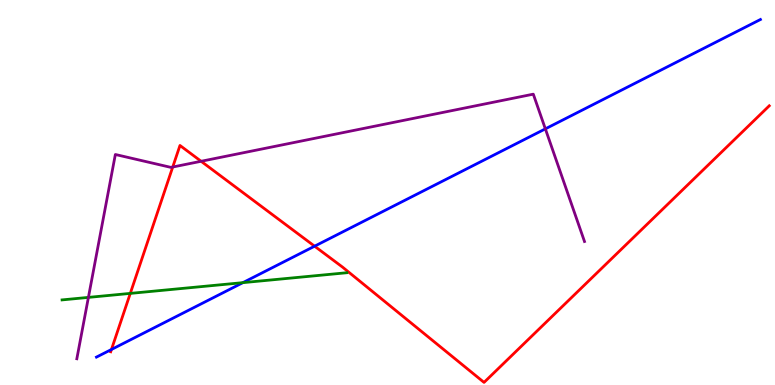[{'lines': ['blue', 'red'], 'intersections': [{'x': 1.44, 'y': 0.923}, {'x': 4.06, 'y': 3.61}]}, {'lines': ['green', 'red'], 'intersections': [{'x': 1.68, 'y': 2.38}]}, {'lines': ['purple', 'red'], 'intersections': [{'x': 2.23, 'y': 5.66}, {'x': 2.6, 'y': 5.81}]}, {'lines': ['blue', 'green'], 'intersections': [{'x': 3.13, 'y': 2.66}]}, {'lines': ['blue', 'purple'], 'intersections': [{'x': 7.04, 'y': 6.65}]}, {'lines': ['green', 'purple'], 'intersections': [{'x': 1.14, 'y': 2.28}]}]